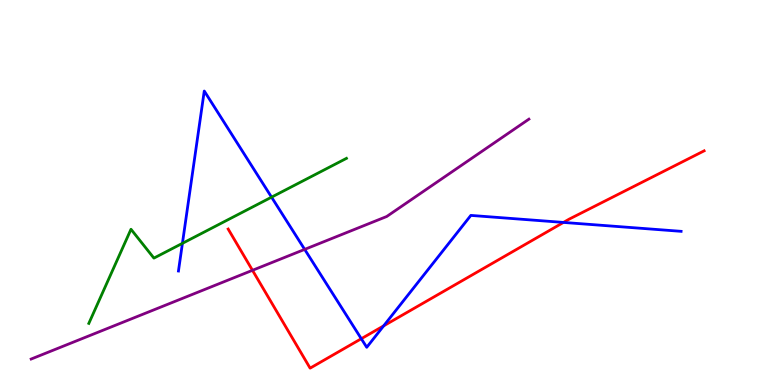[{'lines': ['blue', 'red'], 'intersections': [{'x': 4.66, 'y': 1.2}, {'x': 4.95, 'y': 1.54}, {'x': 7.27, 'y': 4.22}]}, {'lines': ['green', 'red'], 'intersections': []}, {'lines': ['purple', 'red'], 'intersections': [{'x': 3.26, 'y': 2.98}]}, {'lines': ['blue', 'green'], 'intersections': [{'x': 2.35, 'y': 3.68}, {'x': 3.5, 'y': 4.88}]}, {'lines': ['blue', 'purple'], 'intersections': [{'x': 3.93, 'y': 3.52}]}, {'lines': ['green', 'purple'], 'intersections': []}]